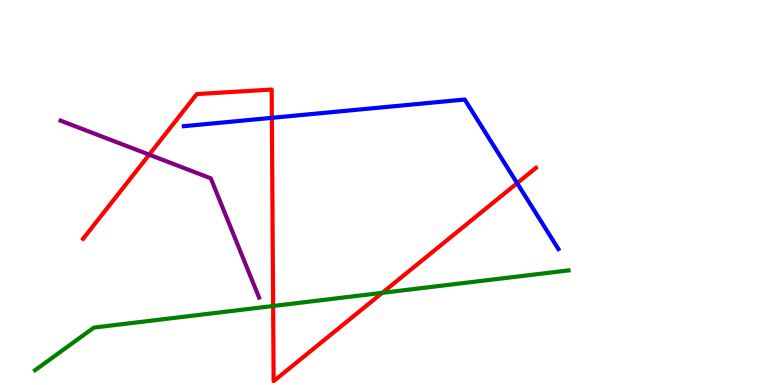[{'lines': ['blue', 'red'], 'intersections': [{'x': 3.51, 'y': 6.94}, {'x': 6.67, 'y': 5.24}]}, {'lines': ['green', 'red'], 'intersections': [{'x': 3.52, 'y': 2.05}, {'x': 4.93, 'y': 2.39}]}, {'lines': ['purple', 'red'], 'intersections': [{'x': 1.93, 'y': 5.98}]}, {'lines': ['blue', 'green'], 'intersections': []}, {'lines': ['blue', 'purple'], 'intersections': []}, {'lines': ['green', 'purple'], 'intersections': []}]